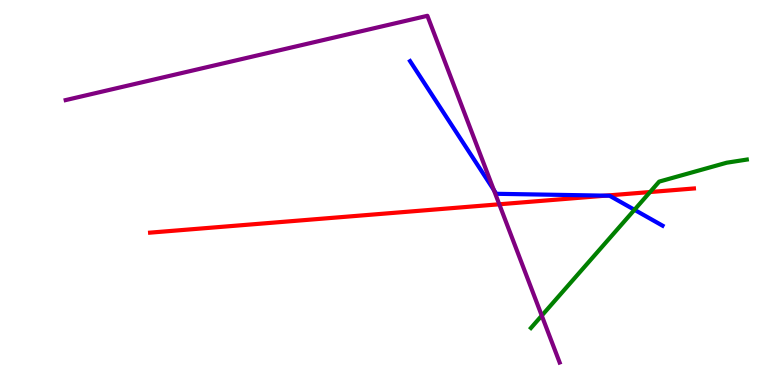[{'lines': ['blue', 'red'], 'intersections': [{'x': 7.81, 'y': 4.92}]}, {'lines': ['green', 'red'], 'intersections': [{'x': 8.39, 'y': 5.01}]}, {'lines': ['purple', 'red'], 'intersections': [{'x': 6.44, 'y': 4.69}]}, {'lines': ['blue', 'green'], 'intersections': [{'x': 8.19, 'y': 4.55}]}, {'lines': ['blue', 'purple'], 'intersections': [{'x': 6.37, 'y': 5.07}]}, {'lines': ['green', 'purple'], 'intersections': [{'x': 6.99, 'y': 1.8}]}]